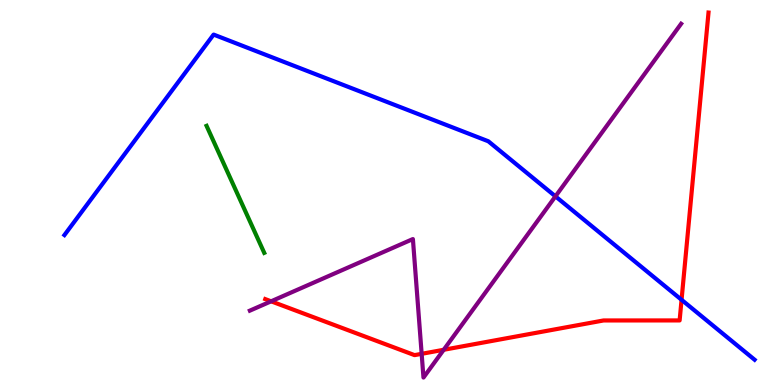[{'lines': ['blue', 'red'], 'intersections': [{'x': 8.79, 'y': 2.21}]}, {'lines': ['green', 'red'], 'intersections': []}, {'lines': ['purple', 'red'], 'intersections': [{'x': 3.5, 'y': 2.17}, {'x': 5.44, 'y': 0.81}, {'x': 5.73, 'y': 0.915}]}, {'lines': ['blue', 'green'], 'intersections': []}, {'lines': ['blue', 'purple'], 'intersections': [{'x': 7.17, 'y': 4.9}]}, {'lines': ['green', 'purple'], 'intersections': []}]